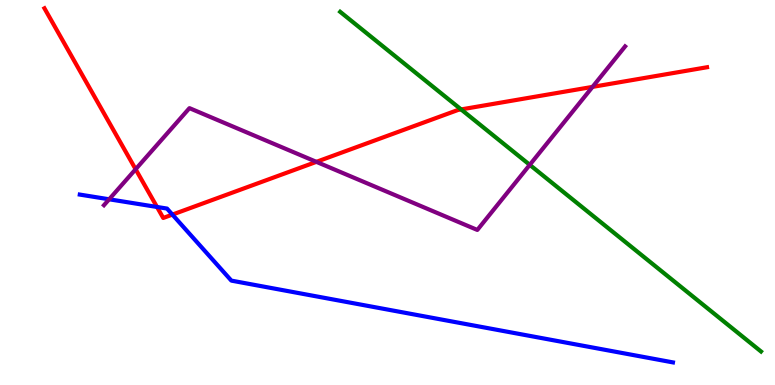[{'lines': ['blue', 'red'], 'intersections': [{'x': 2.03, 'y': 4.62}, {'x': 2.22, 'y': 4.43}]}, {'lines': ['green', 'red'], 'intersections': [{'x': 5.95, 'y': 7.16}]}, {'lines': ['purple', 'red'], 'intersections': [{'x': 1.75, 'y': 5.6}, {'x': 4.08, 'y': 5.8}, {'x': 7.65, 'y': 7.74}]}, {'lines': ['blue', 'green'], 'intersections': []}, {'lines': ['blue', 'purple'], 'intersections': [{'x': 1.41, 'y': 4.82}]}, {'lines': ['green', 'purple'], 'intersections': [{'x': 6.84, 'y': 5.72}]}]